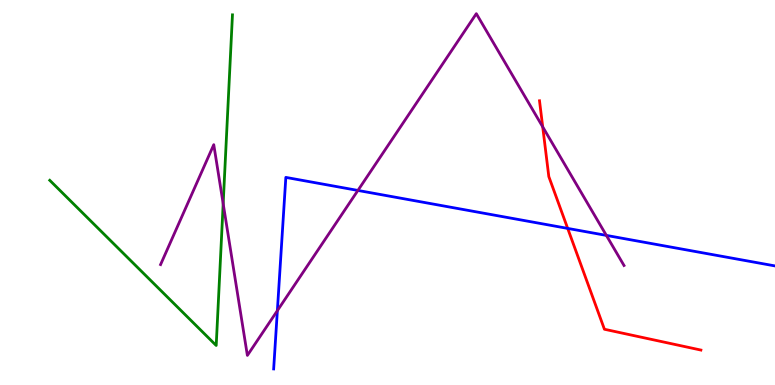[{'lines': ['blue', 'red'], 'intersections': [{'x': 7.33, 'y': 4.07}]}, {'lines': ['green', 'red'], 'intersections': []}, {'lines': ['purple', 'red'], 'intersections': [{'x': 7.0, 'y': 6.7}]}, {'lines': ['blue', 'green'], 'intersections': []}, {'lines': ['blue', 'purple'], 'intersections': [{'x': 3.58, 'y': 1.93}, {'x': 4.62, 'y': 5.05}, {'x': 7.82, 'y': 3.89}]}, {'lines': ['green', 'purple'], 'intersections': [{'x': 2.88, 'y': 4.71}]}]